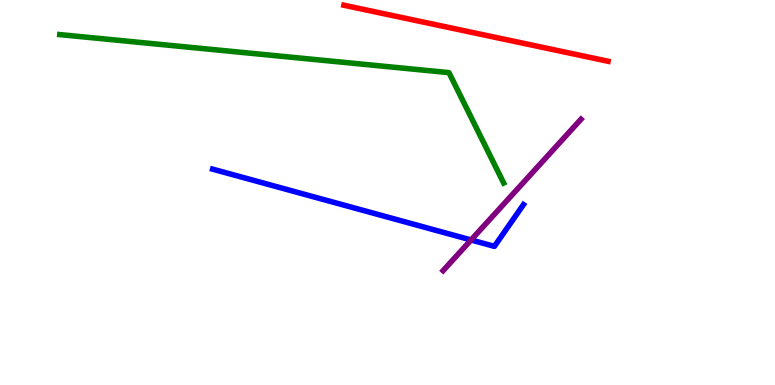[{'lines': ['blue', 'red'], 'intersections': []}, {'lines': ['green', 'red'], 'intersections': []}, {'lines': ['purple', 'red'], 'intersections': []}, {'lines': ['blue', 'green'], 'intersections': []}, {'lines': ['blue', 'purple'], 'intersections': [{'x': 6.08, 'y': 3.77}]}, {'lines': ['green', 'purple'], 'intersections': []}]